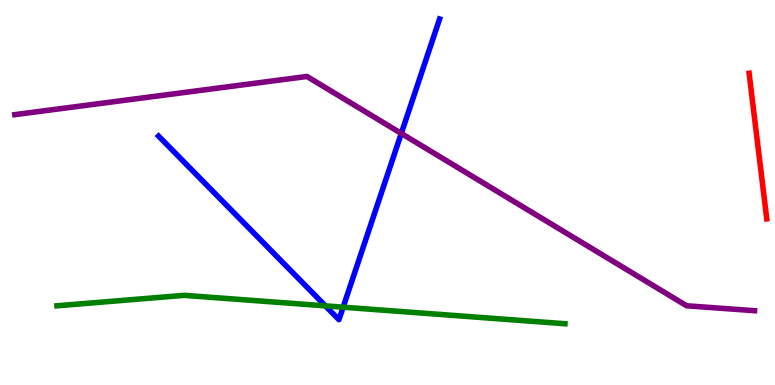[{'lines': ['blue', 'red'], 'intersections': []}, {'lines': ['green', 'red'], 'intersections': []}, {'lines': ['purple', 'red'], 'intersections': []}, {'lines': ['blue', 'green'], 'intersections': [{'x': 4.2, 'y': 2.06}, {'x': 4.43, 'y': 2.02}]}, {'lines': ['blue', 'purple'], 'intersections': [{'x': 5.18, 'y': 6.53}]}, {'lines': ['green', 'purple'], 'intersections': []}]